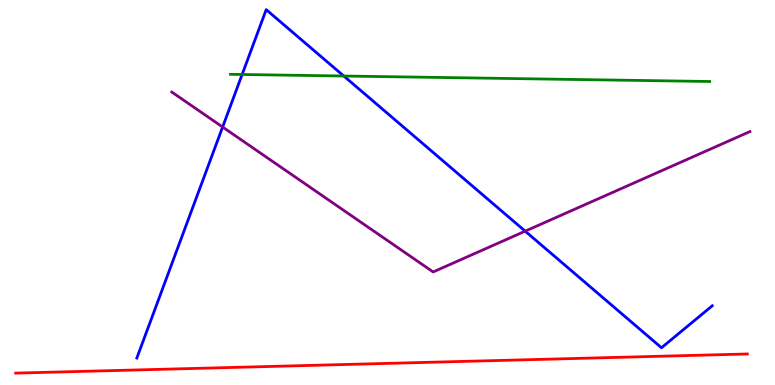[{'lines': ['blue', 'red'], 'intersections': []}, {'lines': ['green', 'red'], 'intersections': []}, {'lines': ['purple', 'red'], 'intersections': []}, {'lines': ['blue', 'green'], 'intersections': [{'x': 3.12, 'y': 8.07}, {'x': 4.44, 'y': 8.03}]}, {'lines': ['blue', 'purple'], 'intersections': [{'x': 2.87, 'y': 6.7}, {'x': 6.78, 'y': 4.0}]}, {'lines': ['green', 'purple'], 'intersections': []}]